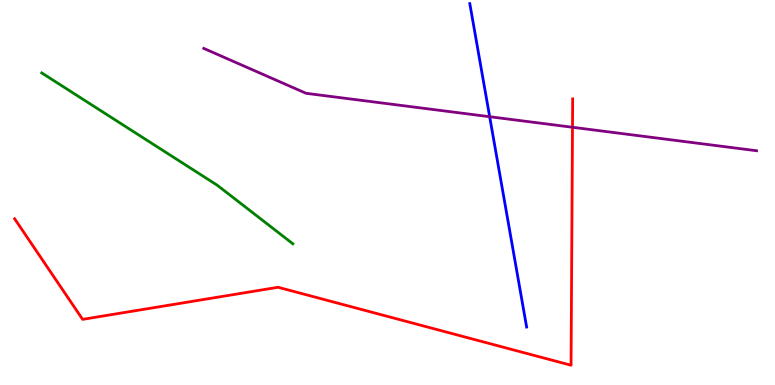[{'lines': ['blue', 'red'], 'intersections': []}, {'lines': ['green', 'red'], 'intersections': []}, {'lines': ['purple', 'red'], 'intersections': [{'x': 7.39, 'y': 6.69}]}, {'lines': ['blue', 'green'], 'intersections': []}, {'lines': ['blue', 'purple'], 'intersections': [{'x': 6.32, 'y': 6.97}]}, {'lines': ['green', 'purple'], 'intersections': []}]